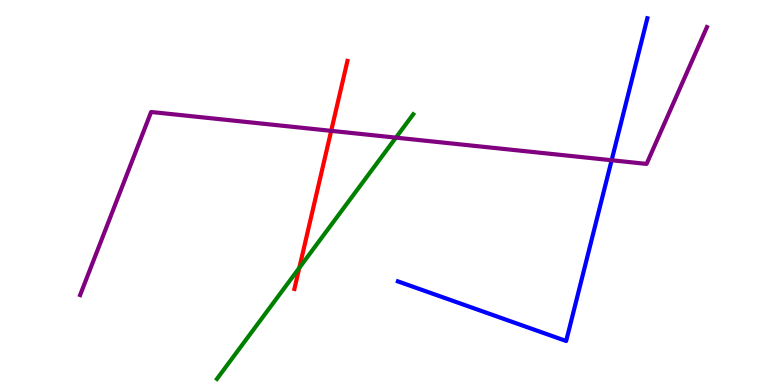[{'lines': ['blue', 'red'], 'intersections': []}, {'lines': ['green', 'red'], 'intersections': [{'x': 3.86, 'y': 3.04}]}, {'lines': ['purple', 'red'], 'intersections': [{'x': 4.27, 'y': 6.6}]}, {'lines': ['blue', 'green'], 'intersections': []}, {'lines': ['blue', 'purple'], 'intersections': [{'x': 7.89, 'y': 5.84}]}, {'lines': ['green', 'purple'], 'intersections': [{'x': 5.11, 'y': 6.43}]}]